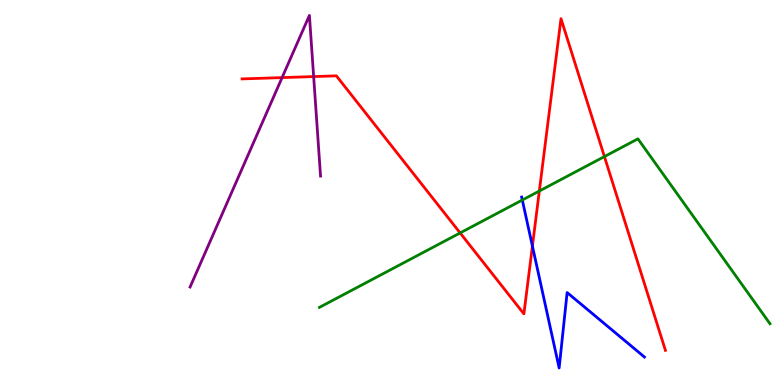[{'lines': ['blue', 'red'], 'intersections': [{'x': 6.87, 'y': 3.61}]}, {'lines': ['green', 'red'], 'intersections': [{'x': 5.94, 'y': 3.95}, {'x': 6.96, 'y': 5.04}, {'x': 7.8, 'y': 5.93}]}, {'lines': ['purple', 'red'], 'intersections': [{'x': 3.64, 'y': 7.98}, {'x': 4.05, 'y': 8.01}]}, {'lines': ['blue', 'green'], 'intersections': [{'x': 6.74, 'y': 4.8}]}, {'lines': ['blue', 'purple'], 'intersections': []}, {'lines': ['green', 'purple'], 'intersections': []}]